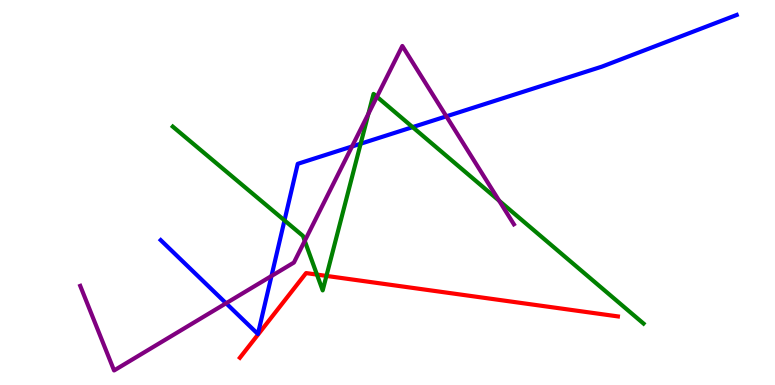[{'lines': ['blue', 'red'], 'intersections': []}, {'lines': ['green', 'red'], 'intersections': [{'x': 4.09, 'y': 2.87}, {'x': 4.21, 'y': 2.83}]}, {'lines': ['purple', 'red'], 'intersections': []}, {'lines': ['blue', 'green'], 'intersections': [{'x': 3.67, 'y': 4.28}, {'x': 4.65, 'y': 6.27}, {'x': 5.32, 'y': 6.7}]}, {'lines': ['blue', 'purple'], 'intersections': [{'x': 2.92, 'y': 2.12}, {'x': 3.5, 'y': 2.83}, {'x': 4.54, 'y': 6.2}, {'x': 5.76, 'y': 6.98}]}, {'lines': ['green', 'purple'], 'intersections': [{'x': 3.93, 'y': 3.74}, {'x': 4.75, 'y': 7.05}, {'x': 4.86, 'y': 7.49}, {'x': 6.44, 'y': 4.79}]}]